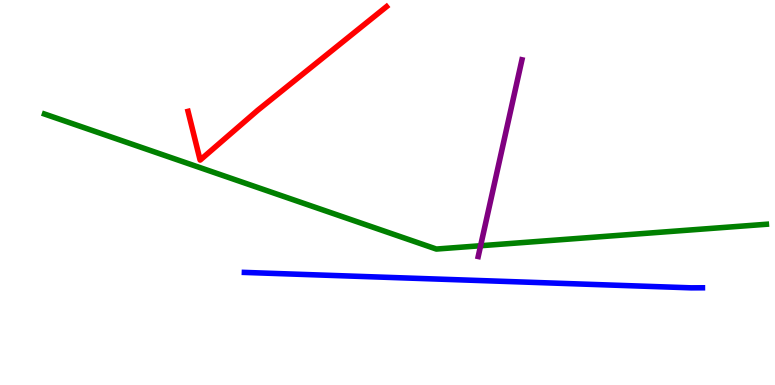[{'lines': ['blue', 'red'], 'intersections': []}, {'lines': ['green', 'red'], 'intersections': []}, {'lines': ['purple', 'red'], 'intersections': []}, {'lines': ['blue', 'green'], 'intersections': []}, {'lines': ['blue', 'purple'], 'intersections': []}, {'lines': ['green', 'purple'], 'intersections': [{'x': 6.2, 'y': 3.62}]}]